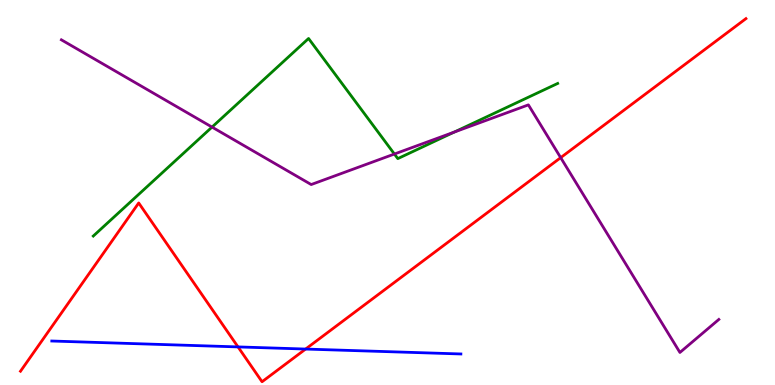[{'lines': ['blue', 'red'], 'intersections': [{'x': 3.07, 'y': 0.989}, {'x': 3.94, 'y': 0.934}]}, {'lines': ['green', 'red'], 'intersections': []}, {'lines': ['purple', 'red'], 'intersections': [{'x': 7.23, 'y': 5.91}]}, {'lines': ['blue', 'green'], 'intersections': []}, {'lines': ['blue', 'purple'], 'intersections': []}, {'lines': ['green', 'purple'], 'intersections': [{'x': 2.74, 'y': 6.7}, {'x': 5.09, 'y': 6.0}, {'x': 5.86, 'y': 6.57}]}]